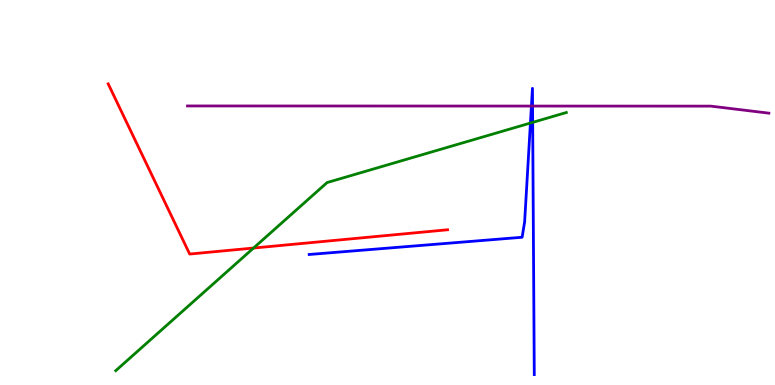[{'lines': ['blue', 'red'], 'intersections': []}, {'lines': ['green', 'red'], 'intersections': [{'x': 3.27, 'y': 3.56}]}, {'lines': ['purple', 'red'], 'intersections': []}, {'lines': ['blue', 'green'], 'intersections': [{'x': 6.84, 'y': 6.8}, {'x': 6.87, 'y': 6.82}]}, {'lines': ['blue', 'purple'], 'intersections': [{'x': 6.86, 'y': 7.25}, {'x': 6.87, 'y': 7.24}]}, {'lines': ['green', 'purple'], 'intersections': []}]